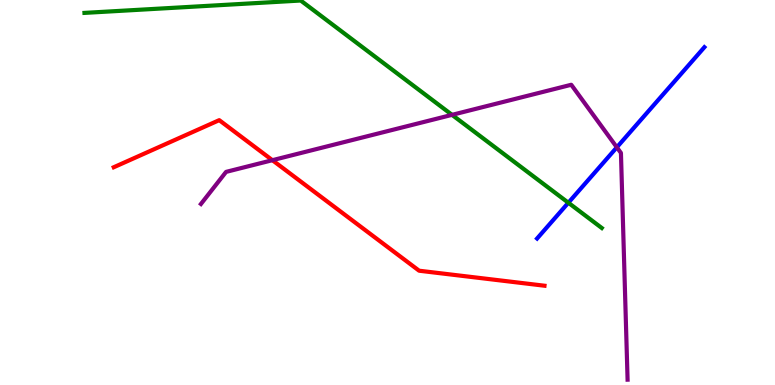[{'lines': ['blue', 'red'], 'intersections': []}, {'lines': ['green', 'red'], 'intersections': []}, {'lines': ['purple', 'red'], 'intersections': [{'x': 3.51, 'y': 5.84}]}, {'lines': ['blue', 'green'], 'intersections': [{'x': 7.33, 'y': 4.73}]}, {'lines': ['blue', 'purple'], 'intersections': [{'x': 7.96, 'y': 6.17}]}, {'lines': ['green', 'purple'], 'intersections': [{'x': 5.83, 'y': 7.02}]}]